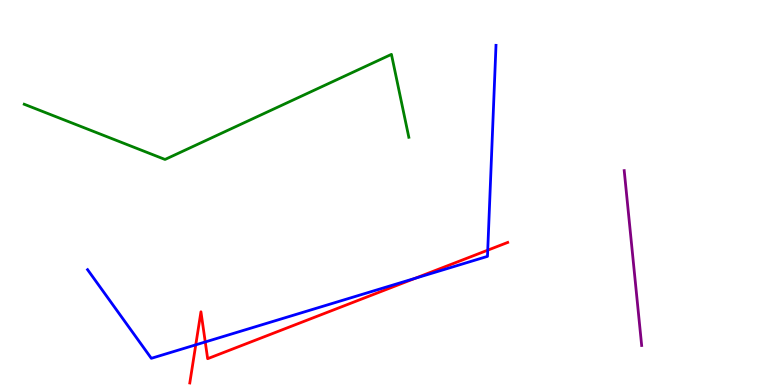[{'lines': ['blue', 'red'], 'intersections': [{'x': 2.53, 'y': 1.04}, {'x': 2.65, 'y': 1.12}, {'x': 5.36, 'y': 2.77}, {'x': 6.29, 'y': 3.5}]}, {'lines': ['green', 'red'], 'intersections': []}, {'lines': ['purple', 'red'], 'intersections': []}, {'lines': ['blue', 'green'], 'intersections': []}, {'lines': ['blue', 'purple'], 'intersections': []}, {'lines': ['green', 'purple'], 'intersections': []}]